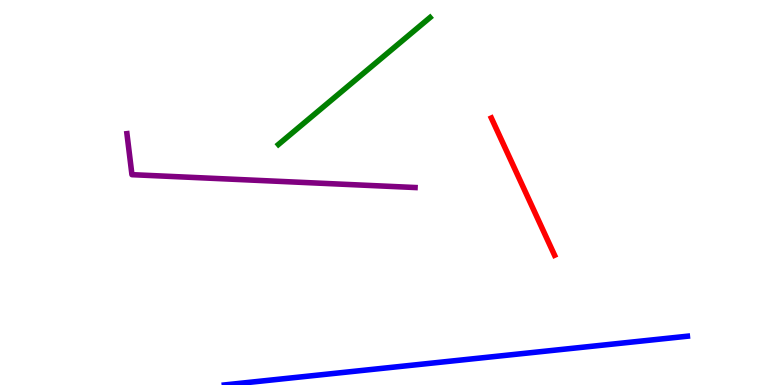[{'lines': ['blue', 'red'], 'intersections': []}, {'lines': ['green', 'red'], 'intersections': []}, {'lines': ['purple', 'red'], 'intersections': []}, {'lines': ['blue', 'green'], 'intersections': []}, {'lines': ['blue', 'purple'], 'intersections': []}, {'lines': ['green', 'purple'], 'intersections': []}]